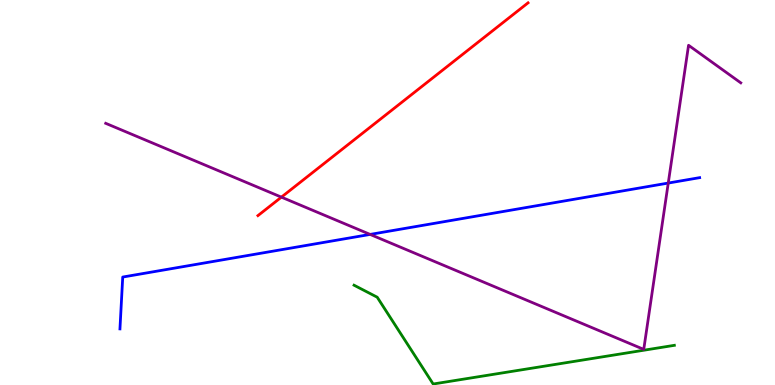[{'lines': ['blue', 'red'], 'intersections': []}, {'lines': ['green', 'red'], 'intersections': []}, {'lines': ['purple', 'red'], 'intersections': [{'x': 3.63, 'y': 4.88}]}, {'lines': ['blue', 'green'], 'intersections': []}, {'lines': ['blue', 'purple'], 'intersections': [{'x': 4.78, 'y': 3.91}, {'x': 8.62, 'y': 5.25}]}, {'lines': ['green', 'purple'], 'intersections': []}]